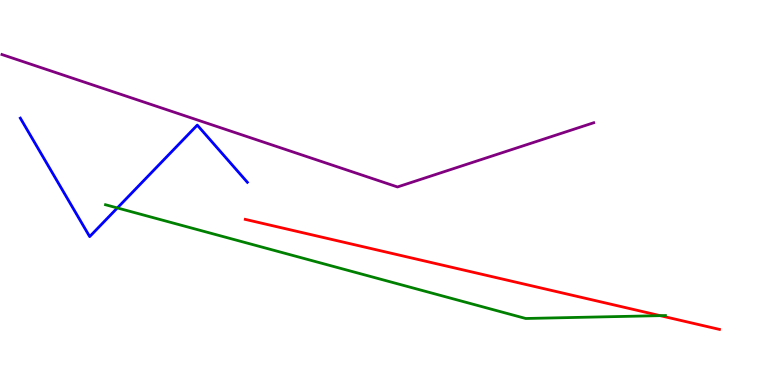[{'lines': ['blue', 'red'], 'intersections': []}, {'lines': ['green', 'red'], 'intersections': [{'x': 8.52, 'y': 1.8}]}, {'lines': ['purple', 'red'], 'intersections': []}, {'lines': ['blue', 'green'], 'intersections': [{'x': 1.51, 'y': 4.6}]}, {'lines': ['blue', 'purple'], 'intersections': []}, {'lines': ['green', 'purple'], 'intersections': []}]